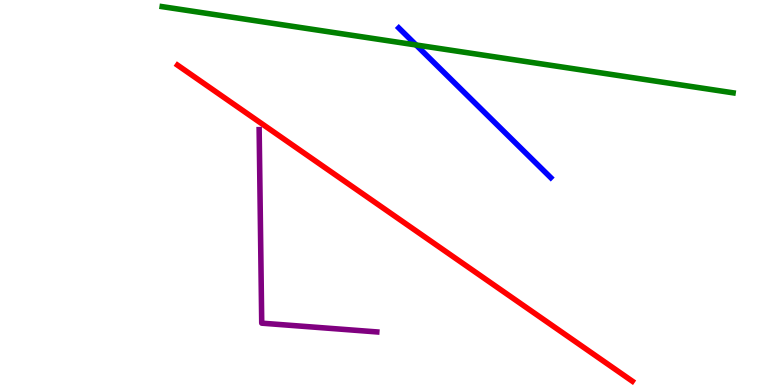[{'lines': ['blue', 'red'], 'intersections': []}, {'lines': ['green', 'red'], 'intersections': []}, {'lines': ['purple', 'red'], 'intersections': []}, {'lines': ['blue', 'green'], 'intersections': [{'x': 5.37, 'y': 8.83}]}, {'lines': ['blue', 'purple'], 'intersections': []}, {'lines': ['green', 'purple'], 'intersections': []}]